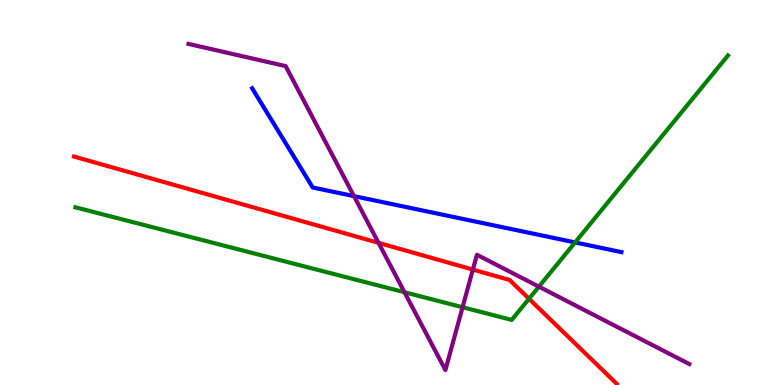[{'lines': ['blue', 'red'], 'intersections': []}, {'lines': ['green', 'red'], 'intersections': [{'x': 6.83, 'y': 2.24}]}, {'lines': ['purple', 'red'], 'intersections': [{'x': 4.88, 'y': 3.69}, {'x': 6.1, 'y': 3.0}]}, {'lines': ['blue', 'green'], 'intersections': [{'x': 7.42, 'y': 3.7}]}, {'lines': ['blue', 'purple'], 'intersections': [{'x': 4.57, 'y': 4.91}]}, {'lines': ['green', 'purple'], 'intersections': [{'x': 5.22, 'y': 2.41}, {'x': 5.97, 'y': 2.02}, {'x': 6.95, 'y': 2.55}]}]